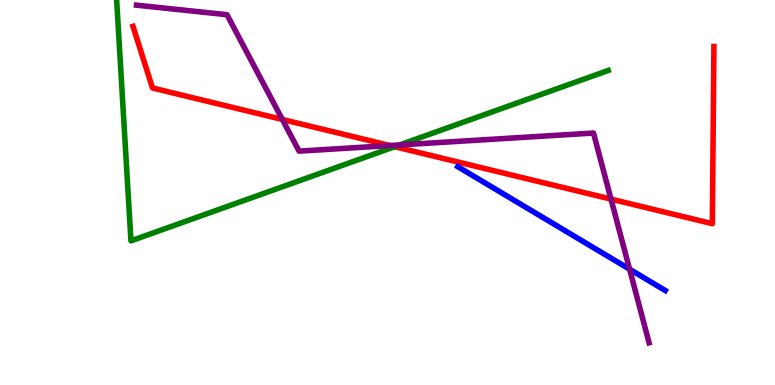[{'lines': ['blue', 'red'], 'intersections': []}, {'lines': ['green', 'red'], 'intersections': [{'x': 5.09, 'y': 6.19}]}, {'lines': ['purple', 'red'], 'intersections': [{'x': 3.64, 'y': 6.9}, {'x': 5.03, 'y': 6.22}, {'x': 7.88, 'y': 4.83}]}, {'lines': ['blue', 'green'], 'intersections': []}, {'lines': ['blue', 'purple'], 'intersections': [{'x': 8.12, 'y': 3.01}]}, {'lines': ['green', 'purple'], 'intersections': [{'x': 5.16, 'y': 6.24}]}]